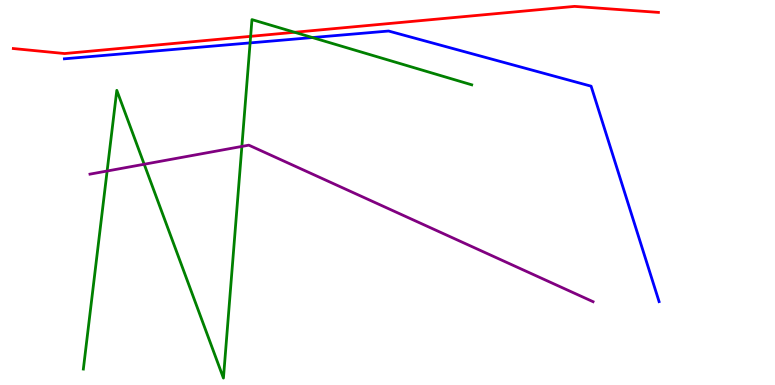[{'lines': ['blue', 'red'], 'intersections': []}, {'lines': ['green', 'red'], 'intersections': [{'x': 3.23, 'y': 9.06}, {'x': 3.8, 'y': 9.16}]}, {'lines': ['purple', 'red'], 'intersections': []}, {'lines': ['blue', 'green'], 'intersections': [{'x': 3.23, 'y': 8.89}, {'x': 4.03, 'y': 9.02}]}, {'lines': ['blue', 'purple'], 'intersections': []}, {'lines': ['green', 'purple'], 'intersections': [{'x': 1.38, 'y': 5.56}, {'x': 1.86, 'y': 5.73}, {'x': 3.12, 'y': 6.2}]}]